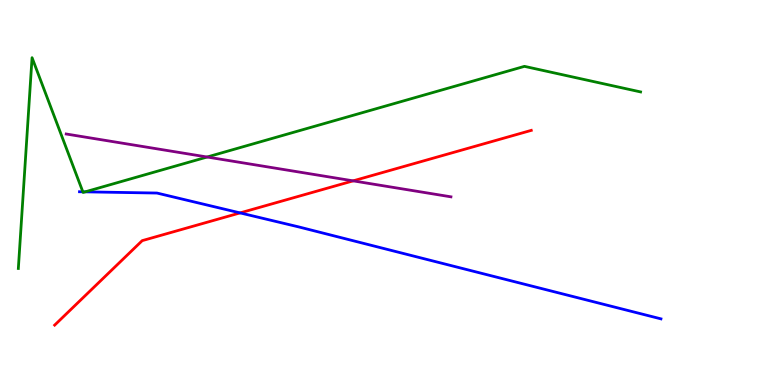[{'lines': ['blue', 'red'], 'intersections': [{'x': 3.1, 'y': 4.47}]}, {'lines': ['green', 'red'], 'intersections': []}, {'lines': ['purple', 'red'], 'intersections': [{'x': 4.56, 'y': 5.3}]}, {'lines': ['blue', 'green'], 'intersections': [{'x': 1.07, 'y': 5.02}, {'x': 1.1, 'y': 5.02}]}, {'lines': ['blue', 'purple'], 'intersections': []}, {'lines': ['green', 'purple'], 'intersections': [{'x': 2.67, 'y': 5.92}]}]